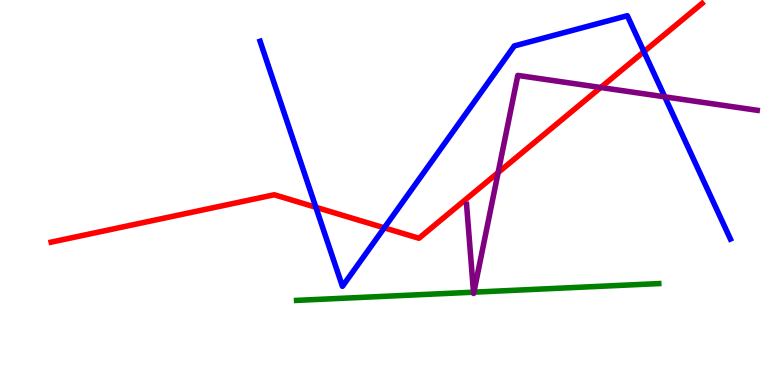[{'lines': ['blue', 'red'], 'intersections': [{'x': 4.08, 'y': 4.62}, {'x': 4.96, 'y': 4.08}, {'x': 8.31, 'y': 8.66}]}, {'lines': ['green', 'red'], 'intersections': []}, {'lines': ['purple', 'red'], 'intersections': [{'x': 6.43, 'y': 5.52}, {'x': 7.75, 'y': 7.73}]}, {'lines': ['blue', 'green'], 'intersections': []}, {'lines': ['blue', 'purple'], 'intersections': [{'x': 8.58, 'y': 7.48}]}, {'lines': ['green', 'purple'], 'intersections': [{'x': 6.11, 'y': 2.41}, {'x': 6.11, 'y': 2.41}]}]